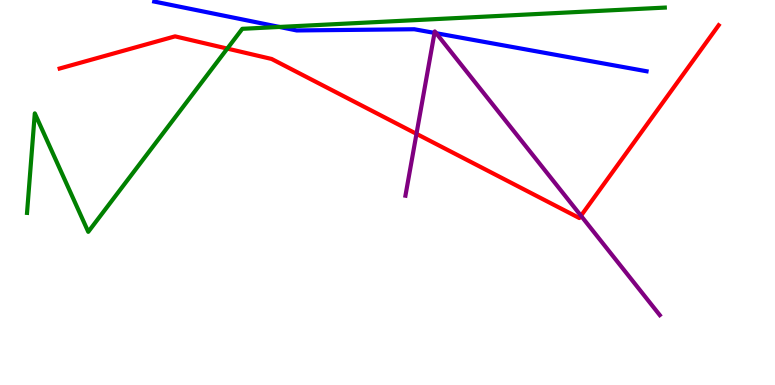[{'lines': ['blue', 'red'], 'intersections': []}, {'lines': ['green', 'red'], 'intersections': [{'x': 2.93, 'y': 8.74}]}, {'lines': ['purple', 'red'], 'intersections': [{'x': 5.37, 'y': 6.52}, {'x': 7.5, 'y': 4.4}]}, {'lines': ['blue', 'green'], 'intersections': [{'x': 3.61, 'y': 9.3}]}, {'lines': ['blue', 'purple'], 'intersections': [{'x': 5.61, 'y': 9.15}, {'x': 5.63, 'y': 9.14}]}, {'lines': ['green', 'purple'], 'intersections': []}]